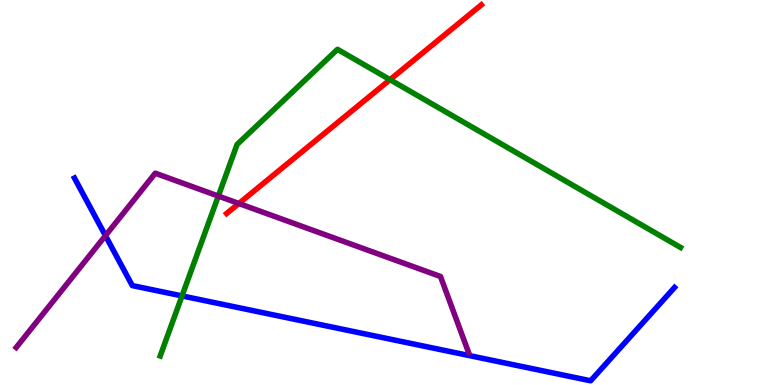[{'lines': ['blue', 'red'], 'intersections': []}, {'lines': ['green', 'red'], 'intersections': [{'x': 5.03, 'y': 7.93}]}, {'lines': ['purple', 'red'], 'intersections': [{'x': 3.08, 'y': 4.71}]}, {'lines': ['blue', 'green'], 'intersections': [{'x': 2.35, 'y': 2.31}]}, {'lines': ['blue', 'purple'], 'intersections': [{'x': 1.36, 'y': 3.88}]}, {'lines': ['green', 'purple'], 'intersections': [{'x': 2.82, 'y': 4.91}]}]